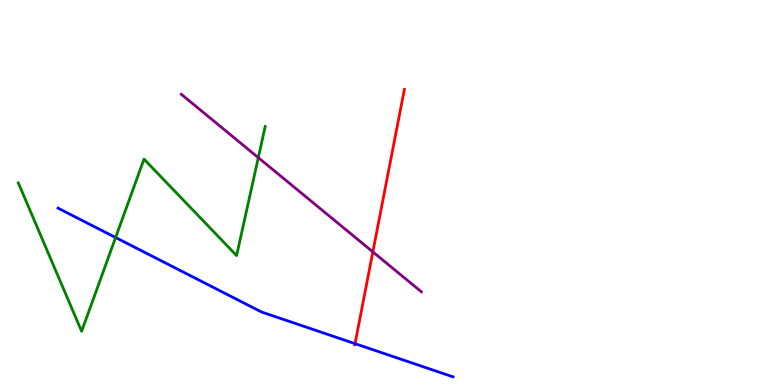[{'lines': ['blue', 'red'], 'intersections': [{'x': 4.58, 'y': 1.07}]}, {'lines': ['green', 'red'], 'intersections': []}, {'lines': ['purple', 'red'], 'intersections': [{'x': 4.81, 'y': 3.46}]}, {'lines': ['blue', 'green'], 'intersections': [{'x': 1.49, 'y': 3.83}]}, {'lines': ['blue', 'purple'], 'intersections': []}, {'lines': ['green', 'purple'], 'intersections': [{'x': 3.33, 'y': 5.91}]}]